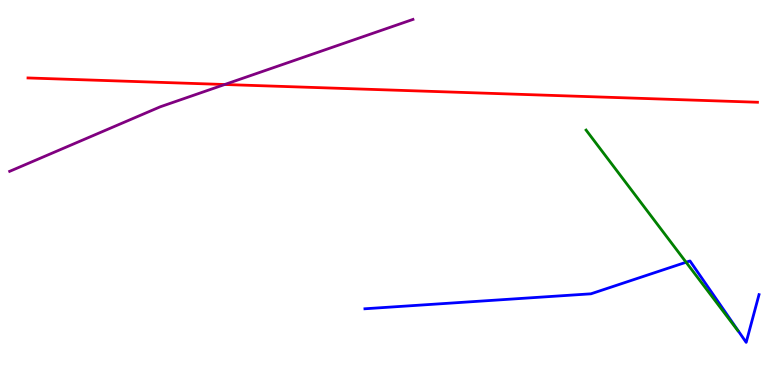[{'lines': ['blue', 'red'], 'intersections': []}, {'lines': ['green', 'red'], 'intersections': []}, {'lines': ['purple', 'red'], 'intersections': [{'x': 2.9, 'y': 7.81}]}, {'lines': ['blue', 'green'], 'intersections': [{'x': 8.85, 'y': 3.19}]}, {'lines': ['blue', 'purple'], 'intersections': []}, {'lines': ['green', 'purple'], 'intersections': []}]